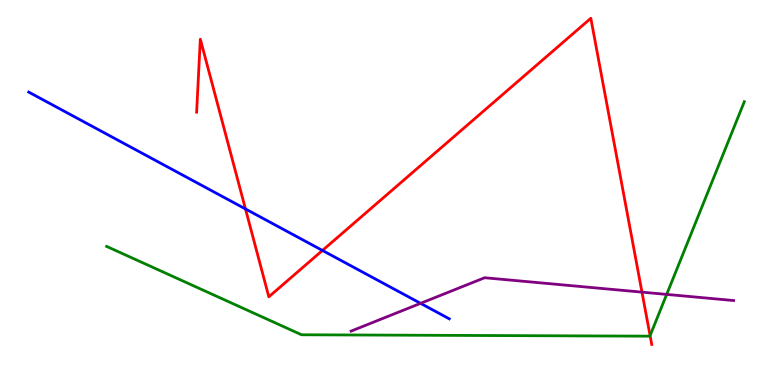[{'lines': ['blue', 'red'], 'intersections': [{'x': 3.17, 'y': 4.57}, {'x': 4.16, 'y': 3.49}]}, {'lines': ['green', 'red'], 'intersections': [{'x': 8.39, 'y': 1.28}]}, {'lines': ['purple', 'red'], 'intersections': [{'x': 8.28, 'y': 2.41}]}, {'lines': ['blue', 'green'], 'intersections': []}, {'lines': ['blue', 'purple'], 'intersections': [{'x': 5.43, 'y': 2.12}]}, {'lines': ['green', 'purple'], 'intersections': [{'x': 8.6, 'y': 2.35}]}]